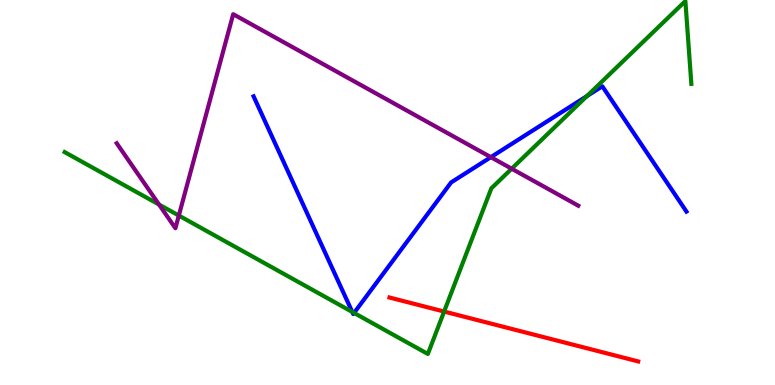[{'lines': ['blue', 'red'], 'intersections': []}, {'lines': ['green', 'red'], 'intersections': [{'x': 5.73, 'y': 1.91}]}, {'lines': ['purple', 'red'], 'intersections': []}, {'lines': ['blue', 'green'], 'intersections': [{'x': 4.55, 'y': 1.9}, {'x': 4.57, 'y': 1.87}, {'x': 7.57, 'y': 7.51}]}, {'lines': ['blue', 'purple'], 'intersections': [{'x': 6.33, 'y': 5.92}]}, {'lines': ['green', 'purple'], 'intersections': [{'x': 2.05, 'y': 4.69}, {'x': 2.31, 'y': 4.4}, {'x': 6.6, 'y': 5.62}]}]